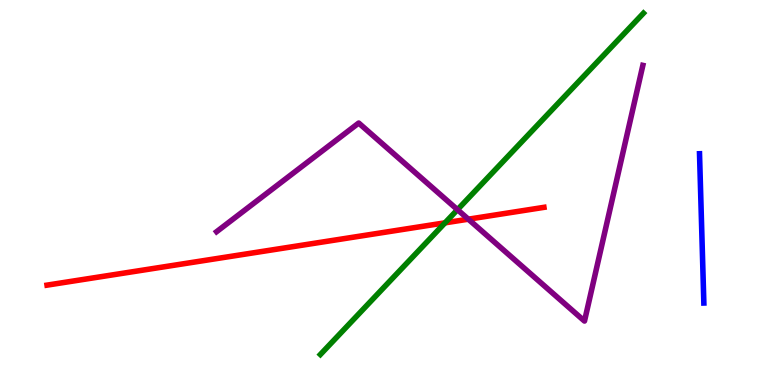[{'lines': ['blue', 'red'], 'intersections': []}, {'lines': ['green', 'red'], 'intersections': [{'x': 5.74, 'y': 4.21}]}, {'lines': ['purple', 'red'], 'intersections': [{'x': 6.04, 'y': 4.31}]}, {'lines': ['blue', 'green'], 'intersections': []}, {'lines': ['blue', 'purple'], 'intersections': []}, {'lines': ['green', 'purple'], 'intersections': [{'x': 5.9, 'y': 4.55}]}]